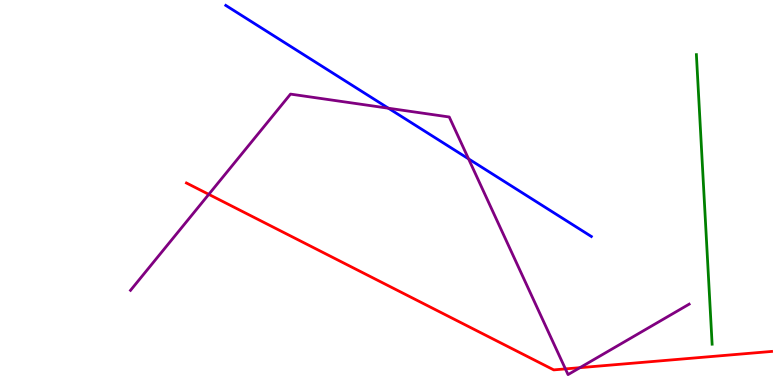[{'lines': ['blue', 'red'], 'intersections': []}, {'lines': ['green', 'red'], 'intersections': []}, {'lines': ['purple', 'red'], 'intersections': [{'x': 2.69, 'y': 4.95}, {'x': 7.3, 'y': 0.418}, {'x': 7.48, 'y': 0.45}]}, {'lines': ['blue', 'green'], 'intersections': []}, {'lines': ['blue', 'purple'], 'intersections': [{'x': 5.01, 'y': 7.19}, {'x': 6.05, 'y': 5.87}]}, {'lines': ['green', 'purple'], 'intersections': []}]